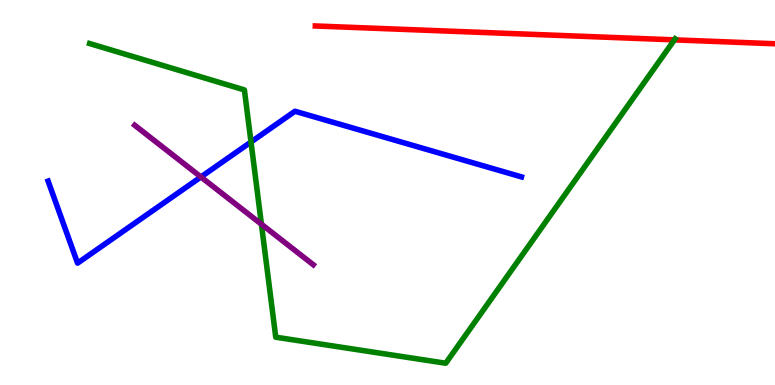[{'lines': ['blue', 'red'], 'intersections': []}, {'lines': ['green', 'red'], 'intersections': [{'x': 8.7, 'y': 8.96}]}, {'lines': ['purple', 'red'], 'intersections': []}, {'lines': ['blue', 'green'], 'intersections': [{'x': 3.24, 'y': 6.31}]}, {'lines': ['blue', 'purple'], 'intersections': [{'x': 2.59, 'y': 5.4}]}, {'lines': ['green', 'purple'], 'intersections': [{'x': 3.37, 'y': 4.18}]}]